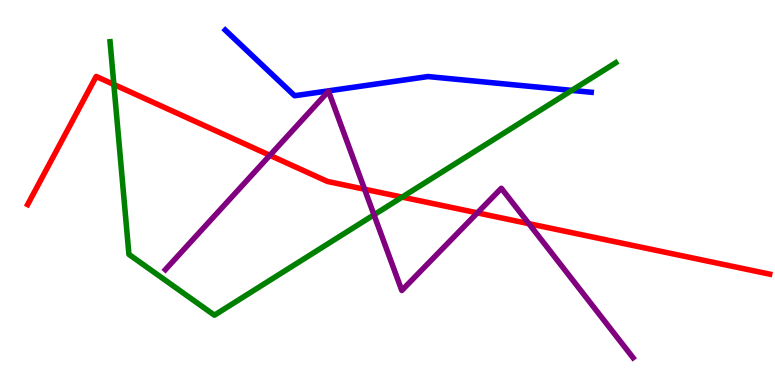[{'lines': ['blue', 'red'], 'intersections': []}, {'lines': ['green', 'red'], 'intersections': [{'x': 1.47, 'y': 7.81}, {'x': 5.19, 'y': 4.88}]}, {'lines': ['purple', 'red'], 'intersections': [{'x': 3.48, 'y': 5.97}, {'x': 4.7, 'y': 5.08}, {'x': 6.16, 'y': 4.47}, {'x': 6.82, 'y': 4.19}]}, {'lines': ['blue', 'green'], 'intersections': [{'x': 7.38, 'y': 7.65}]}, {'lines': ['blue', 'purple'], 'intersections': []}, {'lines': ['green', 'purple'], 'intersections': [{'x': 4.83, 'y': 4.42}]}]